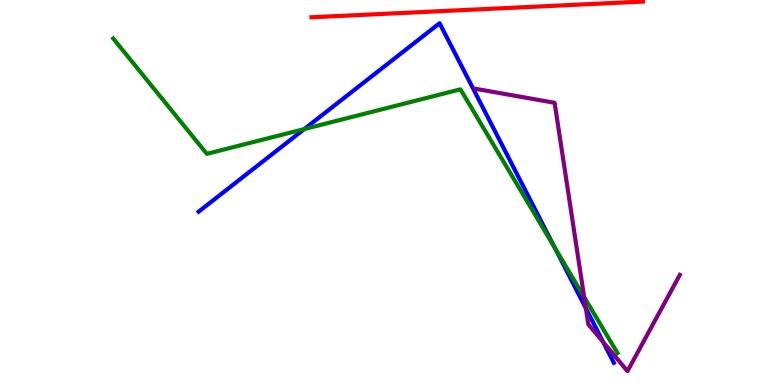[{'lines': ['blue', 'red'], 'intersections': []}, {'lines': ['green', 'red'], 'intersections': []}, {'lines': ['purple', 'red'], 'intersections': []}, {'lines': ['blue', 'green'], 'intersections': [{'x': 3.93, 'y': 6.65}, {'x': 7.16, 'y': 3.56}]}, {'lines': ['blue', 'purple'], 'intersections': [{'x': 7.56, 'y': 1.99}, {'x': 7.78, 'y': 1.11}]}, {'lines': ['green', 'purple'], 'intersections': [{'x': 7.54, 'y': 2.28}]}]